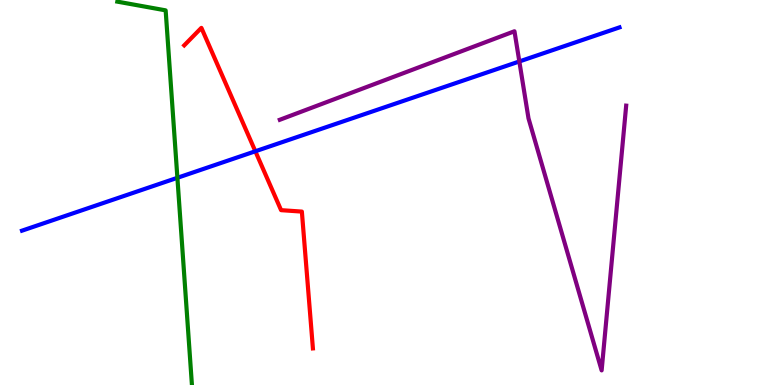[{'lines': ['blue', 'red'], 'intersections': [{'x': 3.29, 'y': 6.07}]}, {'lines': ['green', 'red'], 'intersections': []}, {'lines': ['purple', 'red'], 'intersections': []}, {'lines': ['blue', 'green'], 'intersections': [{'x': 2.29, 'y': 5.38}]}, {'lines': ['blue', 'purple'], 'intersections': [{'x': 6.7, 'y': 8.4}]}, {'lines': ['green', 'purple'], 'intersections': []}]